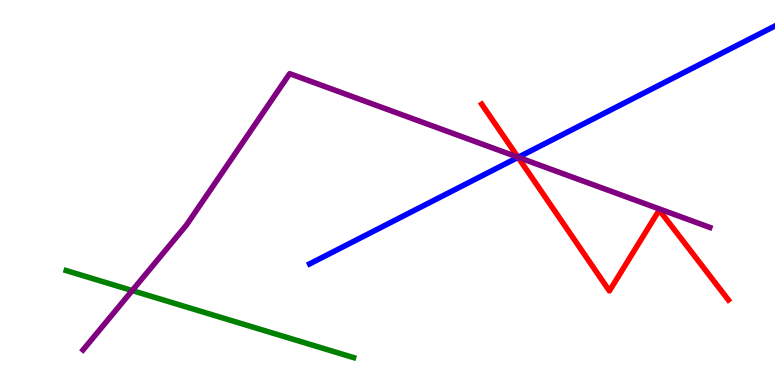[{'lines': ['blue', 'red'], 'intersections': [{'x': 6.68, 'y': 5.91}]}, {'lines': ['green', 'red'], 'intersections': []}, {'lines': ['purple', 'red'], 'intersections': [{'x': 6.68, 'y': 5.92}]}, {'lines': ['blue', 'green'], 'intersections': []}, {'lines': ['blue', 'purple'], 'intersections': [{'x': 6.69, 'y': 5.91}]}, {'lines': ['green', 'purple'], 'intersections': [{'x': 1.71, 'y': 2.45}]}]